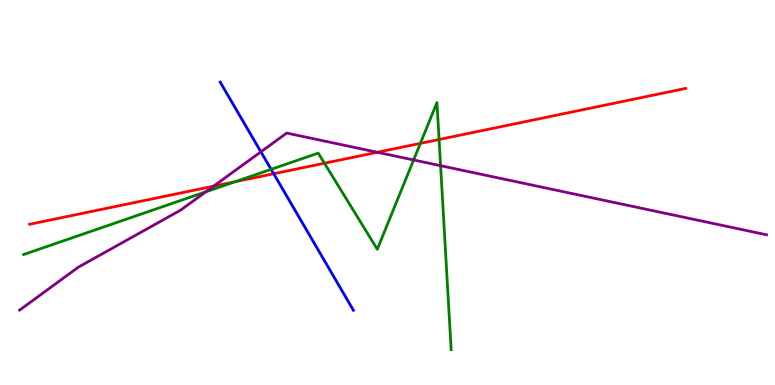[{'lines': ['blue', 'red'], 'intersections': [{'x': 3.53, 'y': 5.49}]}, {'lines': ['green', 'red'], 'intersections': [{'x': 3.04, 'y': 5.28}, {'x': 4.19, 'y': 5.76}, {'x': 5.42, 'y': 6.28}, {'x': 5.67, 'y': 6.38}]}, {'lines': ['purple', 'red'], 'intersections': [{'x': 2.76, 'y': 5.16}, {'x': 4.87, 'y': 6.04}]}, {'lines': ['blue', 'green'], 'intersections': [{'x': 3.5, 'y': 5.6}]}, {'lines': ['blue', 'purple'], 'intersections': [{'x': 3.37, 'y': 6.06}]}, {'lines': ['green', 'purple'], 'intersections': [{'x': 2.66, 'y': 5.02}, {'x': 5.34, 'y': 5.84}, {'x': 5.68, 'y': 5.7}]}]